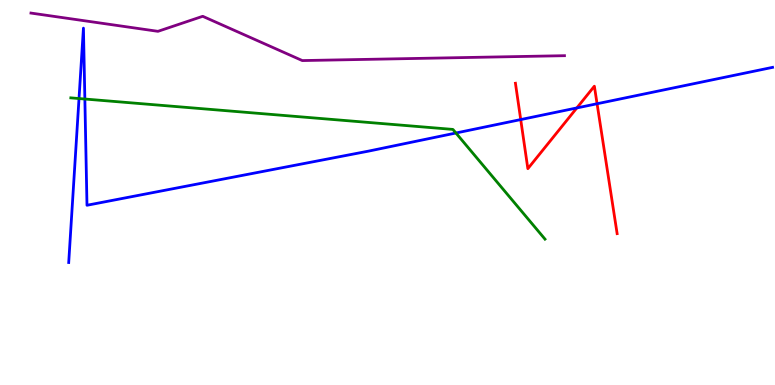[{'lines': ['blue', 'red'], 'intersections': [{'x': 6.72, 'y': 6.89}, {'x': 7.44, 'y': 7.2}, {'x': 7.7, 'y': 7.31}]}, {'lines': ['green', 'red'], 'intersections': []}, {'lines': ['purple', 'red'], 'intersections': []}, {'lines': ['blue', 'green'], 'intersections': [{'x': 1.02, 'y': 7.44}, {'x': 1.09, 'y': 7.43}, {'x': 5.88, 'y': 6.55}]}, {'lines': ['blue', 'purple'], 'intersections': []}, {'lines': ['green', 'purple'], 'intersections': []}]